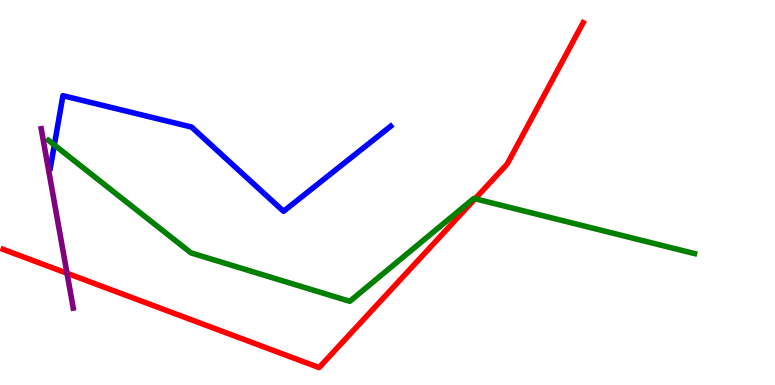[{'lines': ['blue', 'red'], 'intersections': []}, {'lines': ['green', 'red'], 'intersections': [{'x': 6.13, 'y': 4.84}]}, {'lines': ['purple', 'red'], 'intersections': [{'x': 0.865, 'y': 2.9}]}, {'lines': ['blue', 'green'], 'intersections': [{'x': 0.701, 'y': 6.23}]}, {'lines': ['blue', 'purple'], 'intersections': []}, {'lines': ['green', 'purple'], 'intersections': []}]